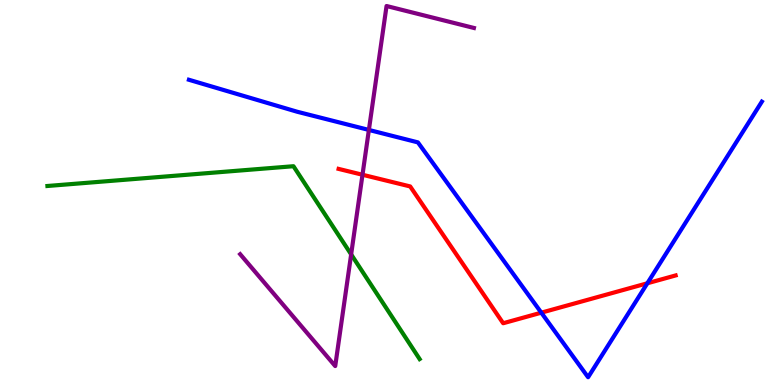[{'lines': ['blue', 'red'], 'intersections': [{'x': 6.98, 'y': 1.88}, {'x': 8.35, 'y': 2.64}]}, {'lines': ['green', 'red'], 'intersections': []}, {'lines': ['purple', 'red'], 'intersections': [{'x': 4.68, 'y': 5.46}]}, {'lines': ['blue', 'green'], 'intersections': []}, {'lines': ['blue', 'purple'], 'intersections': [{'x': 4.76, 'y': 6.62}]}, {'lines': ['green', 'purple'], 'intersections': [{'x': 4.53, 'y': 3.39}]}]